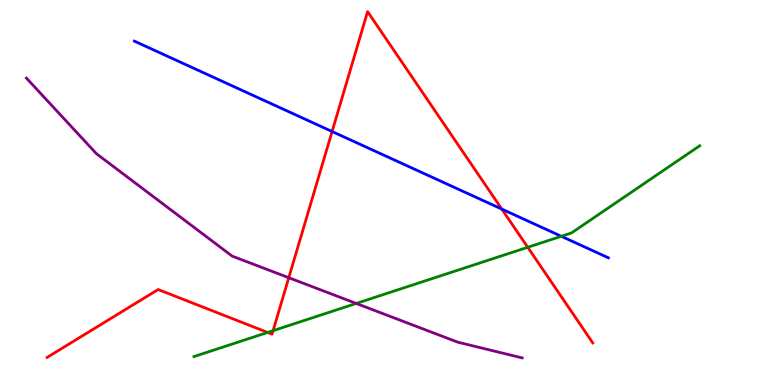[{'lines': ['blue', 'red'], 'intersections': [{'x': 4.28, 'y': 6.58}, {'x': 6.47, 'y': 4.57}]}, {'lines': ['green', 'red'], 'intersections': [{'x': 3.45, 'y': 1.37}, {'x': 3.52, 'y': 1.41}, {'x': 6.81, 'y': 3.58}]}, {'lines': ['purple', 'red'], 'intersections': [{'x': 3.73, 'y': 2.79}]}, {'lines': ['blue', 'green'], 'intersections': [{'x': 7.24, 'y': 3.86}]}, {'lines': ['blue', 'purple'], 'intersections': []}, {'lines': ['green', 'purple'], 'intersections': [{'x': 4.6, 'y': 2.12}]}]